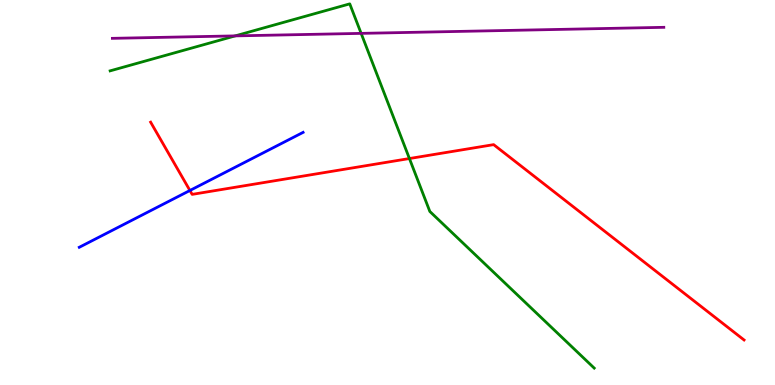[{'lines': ['blue', 'red'], 'intersections': [{'x': 2.45, 'y': 5.05}]}, {'lines': ['green', 'red'], 'intersections': [{'x': 5.28, 'y': 5.88}]}, {'lines': ['purple', 'red'], 'intersections': []}, {'lines': ['blue', 'green'], 'intersections': []}, {'lines': ['blue', 'purple'], 'intersections': []}, {'lines': ['green', 'purple'], 'intersections': [{'x': 3.03, 'y': 9.07}, {'x': 4.66, 'y': 9.13}]}]